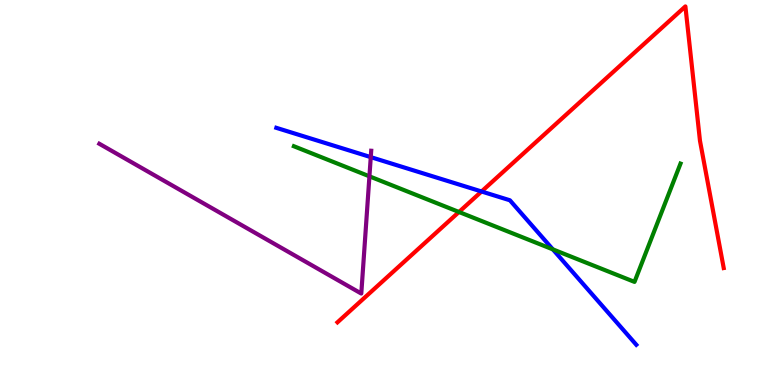[{'lines': ['blue', 'red'], 'intersections': [{'x': 6.21, 'y': 5.03}]}, {'lines': ['green', 'red'], 'intersections': [{'x': 5.92, 'y': 4.49}]}, {'lines': ['purple', 'red'], 'intersections': []}, {'lines': ['blue', 'green'], 'intersections': [{'x': 7.13, 'y': 3.52}]}, {'lines': ['blue', 'purple'], 'intersections': [{'x': 4.78, 'y': 5.92}]}, {'lines': ['green', 'purple'], 'intersections': [{'x': 4.77, 'y': 5.42}]}]